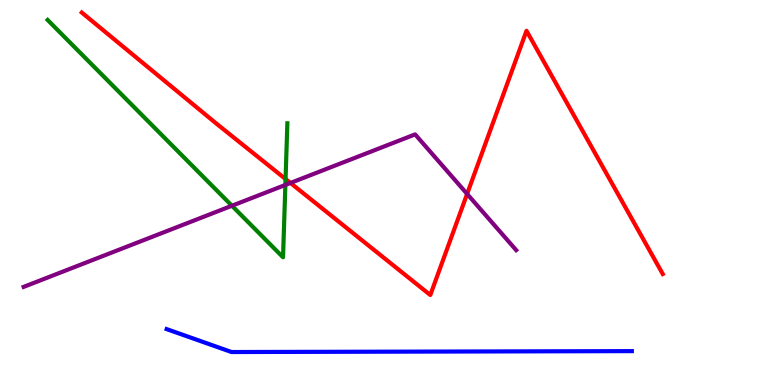[{'lines': ['blue', 'red'], 'intersections': []}, {'lines': ['green', 'red'], 'intersections': [{'x': 3.68, 'y': 5.35}]}, {'lines': ['purple', 'red'], 'intersections': [{'x': 3.75, 'y': 5.25}, {'x': 6.03, 'y': 4.96}]}, {'lines': ['blue', 'green'], 'intersections': []}, {'lines': ['blue', 'purple'], 'intersections': []}, {'lines': ['green', 'purple'], 'intersections': [{'x': 2.99, 'y': 4.66}, {'x': 3.68, 'y': 5.2}]}]